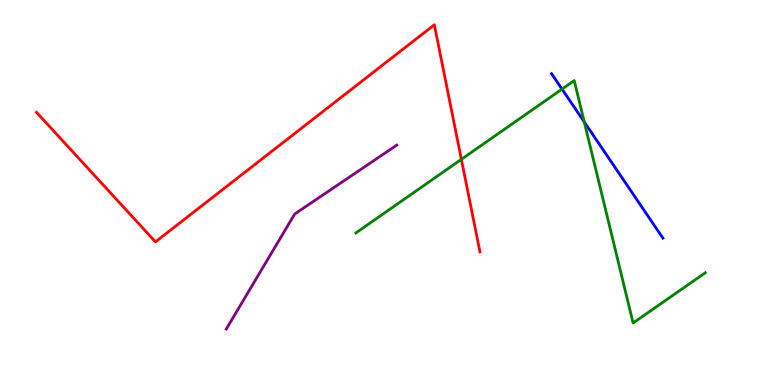[{'lines': ['blue', 'red'], 'intersections': []}, {'lines': ['green', 'red'], 'intersections': [{'x': 5.95, 'y': 5.86}]}, {'lines': ['purple', 'red'], 'intersections': []}, {'lines': ['blue', 'green'], 'intersections': [{'x': 7.25, 'y': 7.69}, {'x': 7.54, 'y': 6.83}]}, {'lines': ['blue', 'purple'], 'intersections': []}, {'lines': ['green', 'purple'], 'intersections': []}]